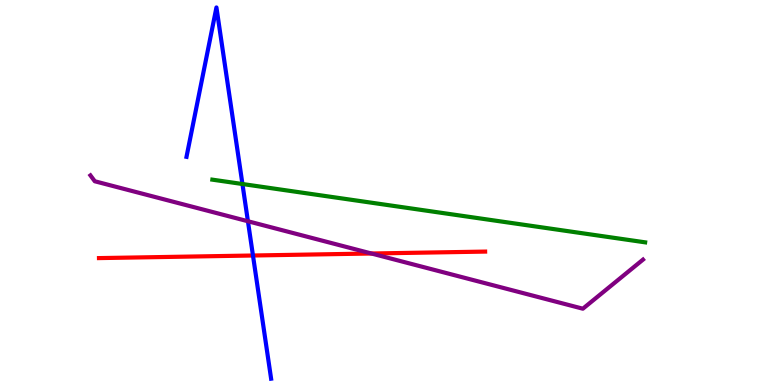[{'lines': ['blue', 'red'], 'intersections': [{'x': 3.26, 'y': 3.36}]}, {'lines': ['green', 'red'], 'intersections': []}, {'lines': ['purple', 'red'], 'intersections': [{'x': 4.79, 'y': 3.42}]}, {'lines': ['blue', 'green'], 'intersections': [{'x': 3.13, 'y': 5.22}]}, {'lines': ['blue', 'purple'], 'intersections': [{'x': 3.2, 'y': 4.25}]}, {'lines': ['green', 'purple'], 'intersections': []}]